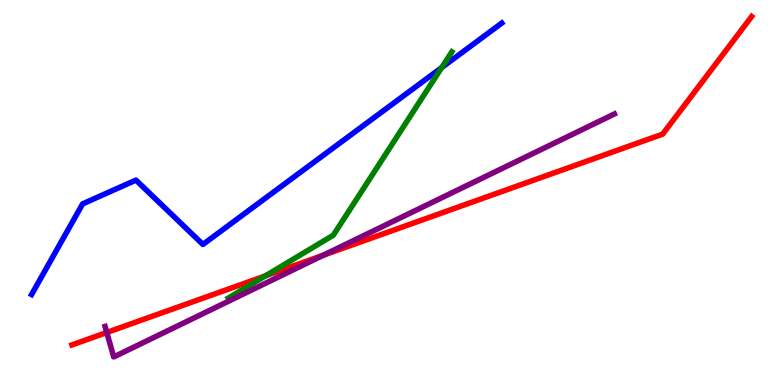[{'lines': ['blue', 'red'], 'intersections': []}, {'lines': ['green', 'red'], 'intersections': [{'x': 3.42, 'y': 2.83}]}, {'lines': ['purple', 'red'], 'intersections': [{'x': 1.38, 'y': 1.36}, {'x': 4.17, 'y': 3.37}]}, {'lines': ['blue', 'green'], 'intersections': [{'x': 5.7, 'y': 8.24}]}, {'lines': ['blue', 'purple'], 'intersections': []}, {'lines': ['green', 'purple'], 'intersections': []}]